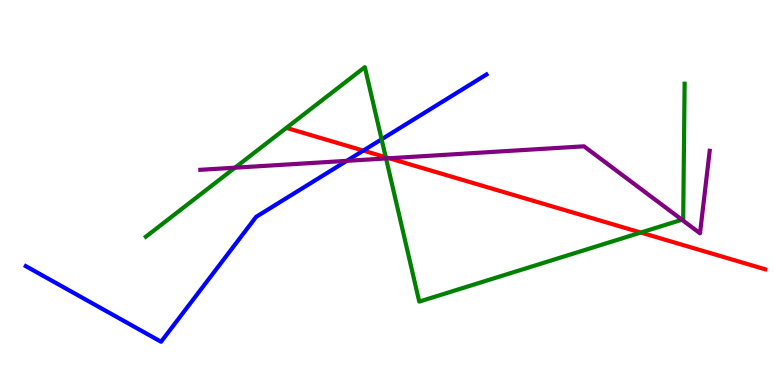[{'lines': ['blue', 'red'], 'intersections': [{'x': 4.69, 'y': 6.09}]}, {'lines': ['green', 'red'], 'intersections': [{'x': 4.98, 'y': 5.92}, {'x': 8.27, 'y': 3.96}]}, {'lines': ['purple', 'red'], 'intersections': [{'x': 5.02, 'y': 5.89}]}, {'lines': ['blue', 'green'], 'intersections': [{'x': 4.92, 'y': 6.38}]}, {'lines': ['blue', 'purple'], 'intersections': [{'x': 4.47, 'y': 5.82}]}, {'lines': ['green', 'purple'], 'intersections': [{'x': 3.03, 'y': 5.64}, {'x': 4.98, 'y': 5.88}, {'x': 8.8, 'y': 4.29}]}]